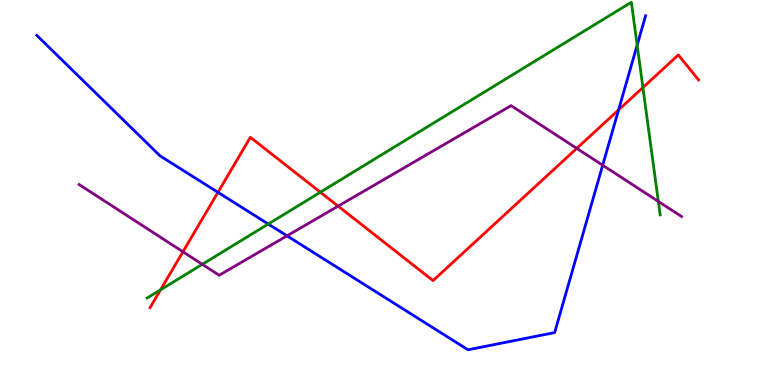[{'lines': ['blue', 'red'], 'intersections': [{'x': 2.81, 'y': 5.0}, {'x': 7.98, 'y': 7.14}]}, {'lines': ['green', 'red'], 'intersections': [{'x': 2.07, 'y': 2.47}, {'x': 4.13, 'y': 5.01}, {'x': 8.3, 'y': 7.73}]}, {'lines': ['purple', 'red'], 'intersections': [{'x': 2.36, 'y': 3.46}, {'x': 4.36, 'y': 4.65}, {'x': 7.44, 'y': 6.15}]}, {'lines': ['blue', 'green'], 'intersections': [{'x': 3.46, 'y': 4.18}, {'x': 8.22, 'y': 8.83}]}, {'lines': ['blue', 'purple'], 'intersections': [{'x': 3.7, 'y': 3.87}, {'x': 7.78, 'y': 5.71}]}, {'lines': ['green', 'purple'], 'intersections': [{'x': 2.61, 'y': 3.13}, {'x': 8.49, 'y': 4.77}]}]